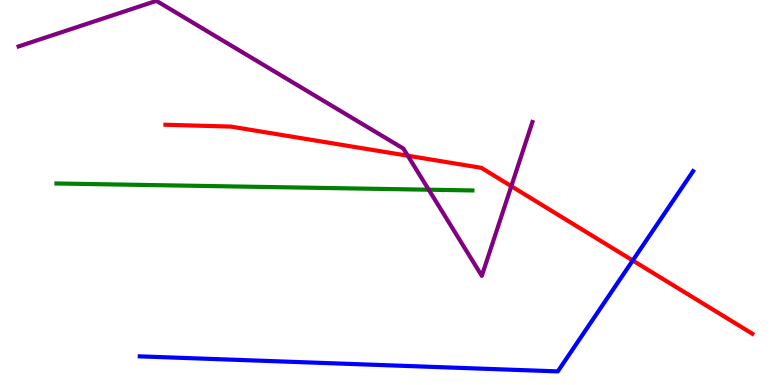[{'lines': ['blue', 'red'], 'intersections': [{'x': 8.16, 'y': 3.23}]}, {'lines': ['green', 'red'], 'intersections': []}, {'lines': ['purple', 'red'], 'intersections': [{'x': 5.26, 'y': 5.96}, {'x': 6.6, 'y': 5.16}]}, {'lines': ['blue', 'green'], 'intersections': []}, {'lines': ['blue', 'purple'], 'intersections': []}, {'lines': ['green', 'purple'], 'intersections': [{'x': 5.53, 'y': 5.07}]}]